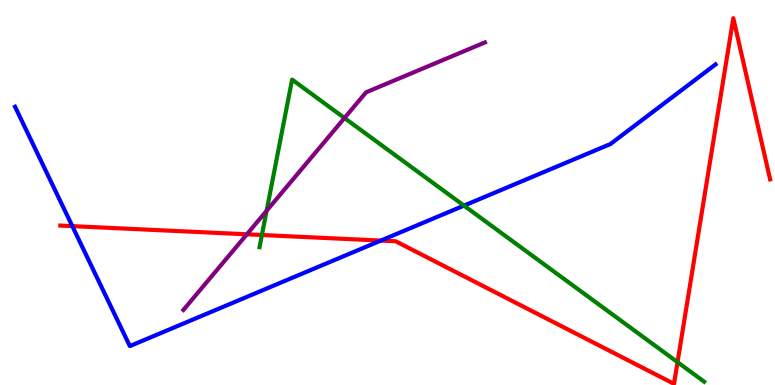[{'lines': ['blue', 'red'], 'intersections': [{'x': 0.933, 'y': 4.13}, {'x': 4.91, 'y': 3.75}]}, {'lines': ['green', 'red'], 'intersections': [{'x': 3.38, 'y': 3.9}, {'x': 8.74, 'y': 0.593}]}, {'lines': ['purple', 'red'], 'intersections': [{'x': 3.19, 'y': 3.91}]}, {'lines': ['blue', 'green'], 'intersections': [{'x': 5.99, 'y': 4.66}]}, {'lines': ['blue', 'purple'], 'intersections': []}, {'lines': ['green', 'purple'], 'intersections': [{'x': 3.44, 'y': 4.52}, {'x': 4.44, 'y': 6.93}]}]